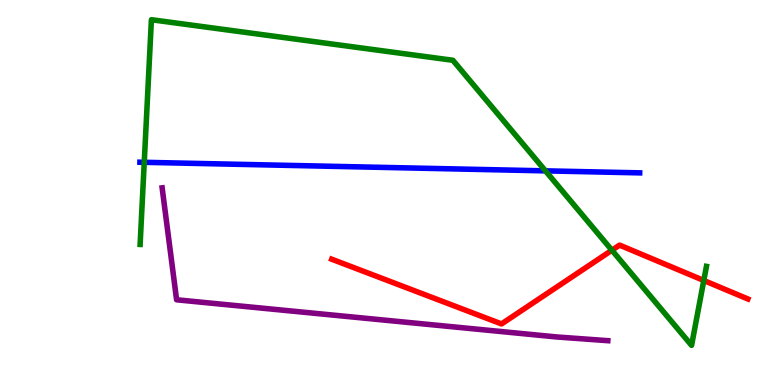[{'lines': ['blue', 'red'], 'intersections': []}, {'lines': ['green', 'red'], 'intersections': [{'x': 7.9, 'y': 3.5}, {'x': 9.08, 'y': 2.72}]}, {'lines': ['purple', 'red'], 'intersections': []}, {'lines': ['blue', 'green'], 'intersections': [{'x': 1.86, 'y': 5.78}, {'x': 7.04, 'y': 5.56}]}, {'lines': ['blue', 'purple'], 'intersections': []}, {'lines': ['green', 'purple'], 'intersections': []}]